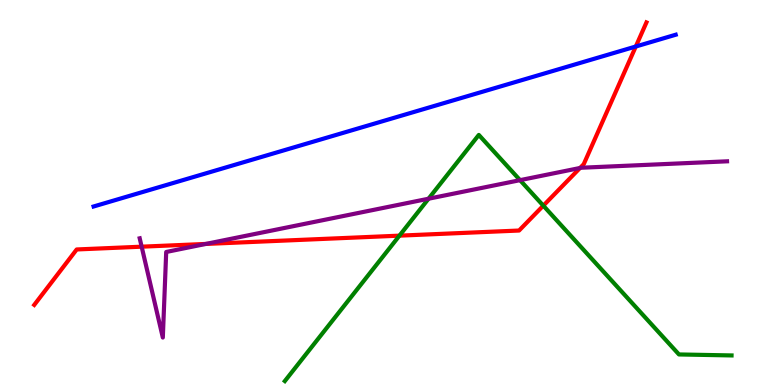[{'lines': ['blue', 'red'], 'intersections': [{'x': 8.2, 'y': 8.79}]}, {'lines': ['green', 'red'], 'intersections': [{'x': 5.15, 'y': 3.88}, {'x': 7.01, 'y': 4.66}]}, {'lines': ['purple', 'red'], 'intersections': [{'x': 1.83, 'y': 3.59}, {'x': 2.66, 'y': 3.66}, {'x': 7.48, 'y': 5.64}]}, {'lines': ['blue', 'green'], 'intersections': []}, {'lines': ['blue', 'purple'], 'intersections': []}, {'lines': ['green', 'purple'], 'intersections': [{'x': 5.53, 'y': 4.84}, {'x': 6.71, 'y': 5.32}]}]